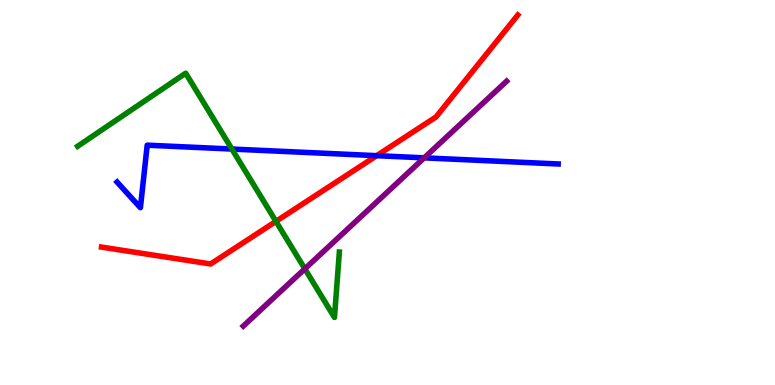[{'lines': ['blue', 'red'], 'intersections': [{'x': 4.86, 'y': 5.96}]}, {'lines': ['green', 'red'], 'intersections': [{'x': 3.56, 'y': 4.25}]}, {'lines': ['purple', 'red'], 'intersections': []}, {'lines': ['blue', 'green'], 'intersections': [{'x': 2.99, 'y': 6.13}]}, {'lines': ['blue', 'purple'], 'intersections': [{'x': 5.47, 'y': 5.9}]}, {'lines': ['green', 'purple'], 'intersections': [{'x': 3.93, 'y': 3.02}]}]